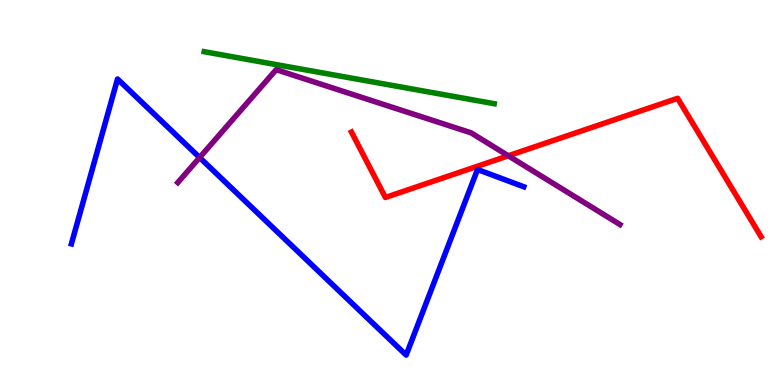[{'lines': ['blue', 'red'], 'intersections': []}, {'lines': ['green', 'red'], 'intersections': []}, {'lines': ['purple', 'red'], 'intersections': [{'x': 6.56, 'y': 5.95}]}, {'lines': ['blue', 'green'], 'intersections': []}, {'lines': ['blue', 'purple'], 'intersections': [{'x': 2.58, 'y': 5.91}]}, {'lines': ['green', 'purple'], 'intersections': []}]